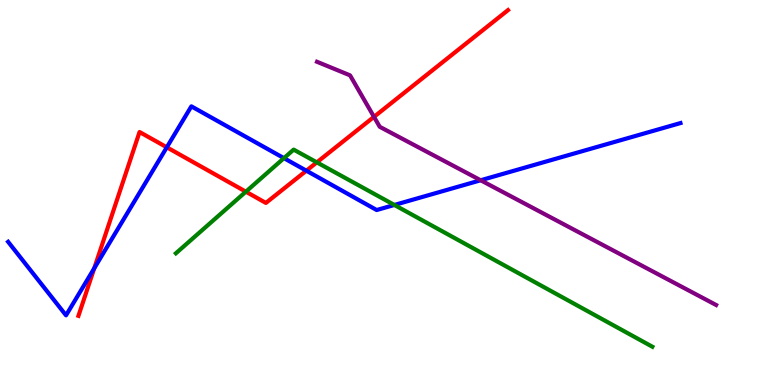[{'lines': ['blue', 'red'], 'intersections': [{'x': 1.22, 'y': 3.03}, {'x': 2.15, 'y': 6.17}, {'x': 3.95, 'y': 5.57}]}, {'lines': ['green', 'red'], 'intersections': [{'x': 3.17, 'y': 5.02}, {'x': 4.09, 'y': 5.78}]}, {'lines': ['purple', 'red'], 'intersections': [{'x': 4.83, 'y': 6.97}]}, {'lines': ['blue', 'green'], 'intersections': [{'x': 3.66, 'y': 5.89}, {'x': 5.09, 'y': 4.68}]}, {'lines': ['blue', 'purple'], 'intersections': [{'x': 6.2, 'y': 5.32}]}, {'lines': ['green', 'purple'], 'intersections': []}]